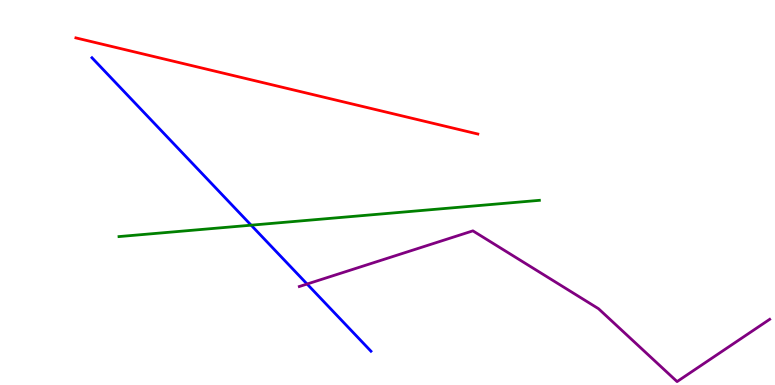[{'lines': ['blue', 'red'], 'intersections': []}, {'lines': ['green', 'red'], 'intersections': []}, {'lines': ['purple', 'red'], 'intersections': []}, {'lines': ['blue', 'green'], 'intersections': [{'x': 3.24, 'y': 4.15}]}, {'lines': ['blue', 'purple'], 'intersections': [{'x': 3.96, 'y': 2.62}]}, {'lines': ['green', 'purple'], 'intersections': []}]